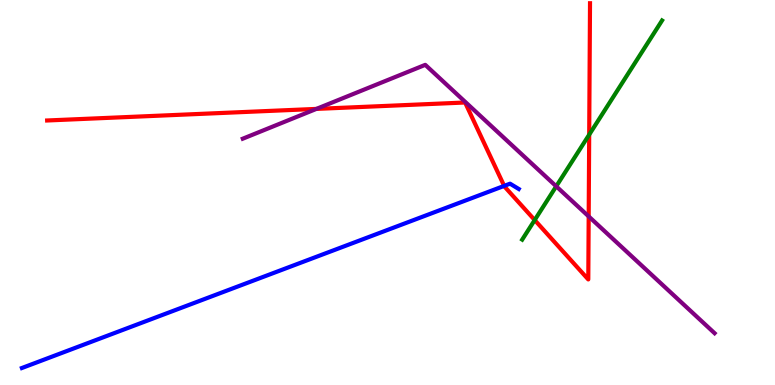[{'lines': ['blue', 'red'], 'intersections': [{'x': 6.51, 'y': 5.17}]}, {'lines': ['green', 'red'], 'intersections': [{'x': 6.9, 'y': 4.28}, {'x': 7.6, 'y': 6.5}]}, {'lines': ['purple', 'red'], 'intersections': [{'x': 4.08, 'y': 7.17}, {'x': 7.6, 'y': 4.38}]}, {'lines': ['blue', 'green'], 'intersections': []}, {'lines': ['blue', 'purple'], 'intersections': []}, {'lines': ['green', 'purple'], 'intersections': [{'x': 7.18, 'y': 5.16}]}]